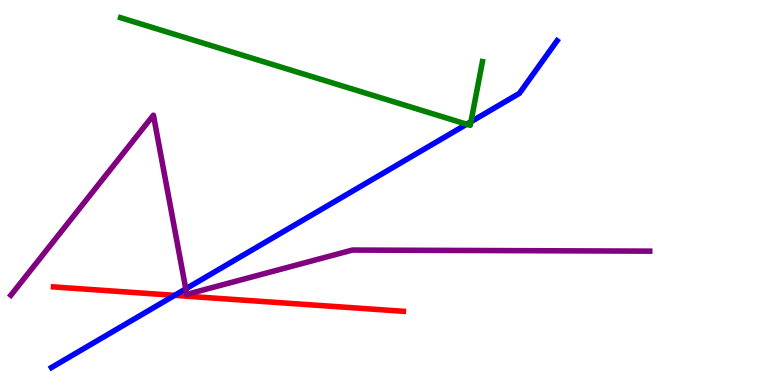[{'lines': ['blue', 'red'], 'intersections': [{'x': 2.25, 'y': 2.33}]}, {'lines': ['green', 'red'], 'intersections': []}, {'lines': ['purple', 'red'], 'intersections': []}, {'lines': ['blue', 'green'], 'intersections': [{'x': 6.02, 'y': 6.77}, {'x': 6.08, 'y': 6.84}]}, {'lines': ['blue', 'purple'], 'intersections': [{'x': 2.4, 'y': 2.5}]}, {'lines': ['green', 'purple'], 'intersections': []}]